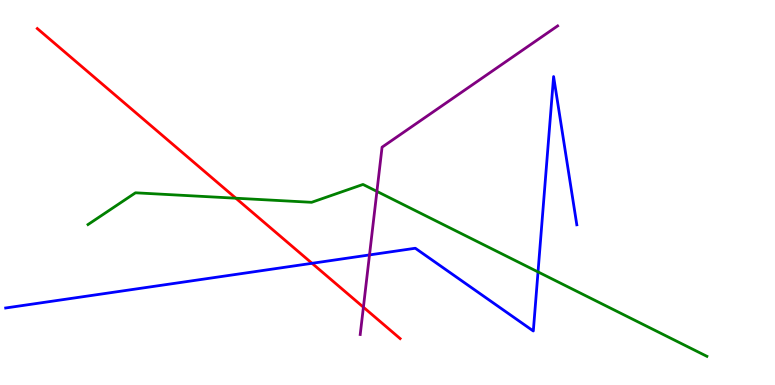[{'lines': ['blue', 'red'], 'intersections': [{'x': 4.03, 'y': 3.16}]}, {'lines': ['green', 'red'], 'intersections': [{'x': 3.04, 'y': 4.85}]}, {'lines': ['purple', 'red'], 'intersections': [{'x': 4.69, 'y': 2.02}]}, {'lines': ['blue', 'green'], 'intersections': [{'x': 6.94, 'y': 2.94}]}, {'lines': ['blue', 'purple'], 'intersections': [{'x': 4.77, 'y': 3.38}]}, {'lines': ['green', 'purple'], 'intersections': [{'x': 4.86, 'y': 5.03}]}]